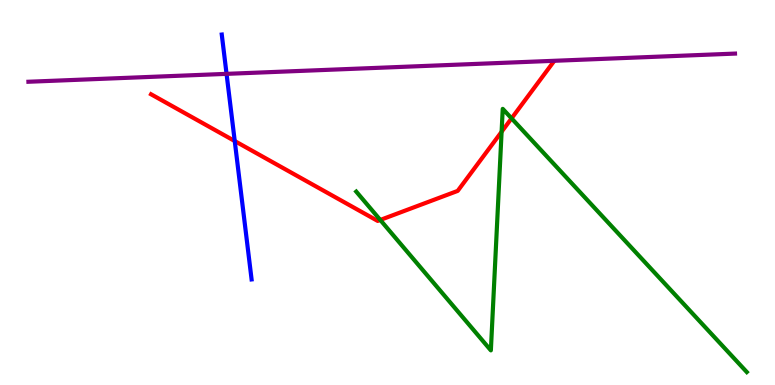[{'lines': ['blue', 'red'], 'intersections': [{'x': 3.03, 'y': 6.34}]}, {'lines': ['green', 'red'], 'intersections': [{'x': 4.91, 'y': 4.29}, {'x': 6.47, 'y': 6.58}, {'x': 6.6, 'y': 6.93}]}, {'lines': ['purple', 'red'], 'intersections': []}, {'lines': ['blue', 'green'], 'intersections': []}, {'lines': ['blue', 'purple'], 'intersections': [{'x': 2.92, 'y': 8.08}]}, {'lines': ['green', 'purple'], 'intersections': []}]